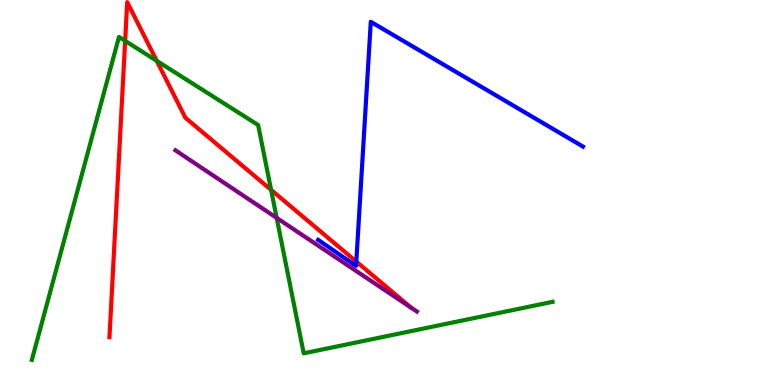[{'lines': ['blue', 'red'], 'intersections': [{'x': 4.6, 'y': 3.21}]}, {'lines': ['green', 'red'], 'intersections': [{'x': 1.61, 'y': 8.94}, {'x': 2.02, 'y': 8.42}, {'x': 3.5, 'y': 5.07}]}, {'lines': ['purple', 'red'], 'intersections': []}, {'lines': ['blue', 'green'], 'intersections': []}, {'lines': ['blue', 'purple'], 'intersections': []}, {'lines': ['green', 'purple'], 'intersections': [{'x': 3.57, 'y': 4.34}]}]